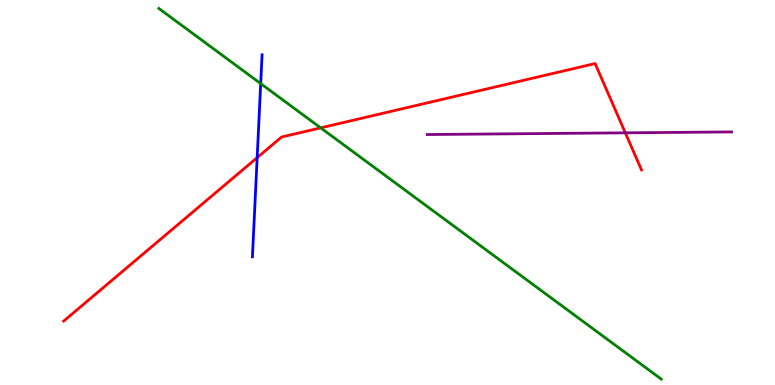[{'lines': ['blue', 'red'], 'intersections': [{'x': 3.32, 'y': 5.91}]}, {'lines': ['green', 'red'], 'intersections': [{'x': 4.14, 'y': 6.68}]}, {'lines': ['purple', 'red'], 'intersections': [{'x': 8.07, 'y': 6.55}]}, {'lines': ['blue', 'green'], 'intersections': [{'x': 3.36, 'y': 7.83}]}, {'lines': ['blue', 'purple'], 'intersections': []}, {'lines': ['green', 'purple'], 'intersections': []}]